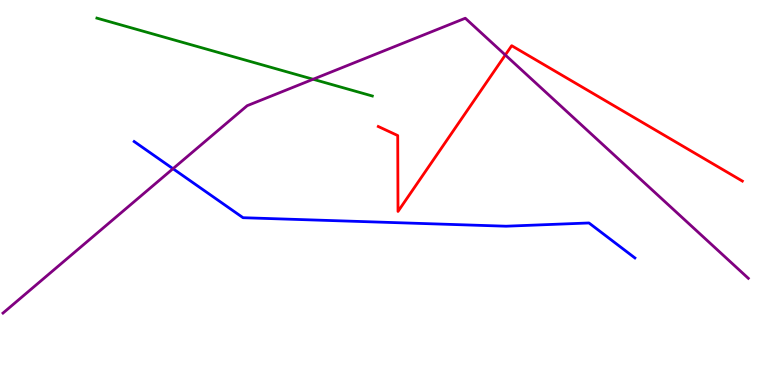[{'lines': ['blue', 'red'], 'intersections': []}, {'lines': ['green', 'red'], 'intersections': []}, {'lines': ['purple', 'red'], 'intersections': [{'x': 6.52, 'y': 8.57}]}, {'lines': ['blue', 'green'], 'intersections': []}, {'lines': ['blue', 'purple'], 'intersections': [{'x': 2.23, 'y': 5.62}]}, {'lines': ['green', 'purple'], 'intersections': [{'x': 4.04, 'y': 7.94}]}]